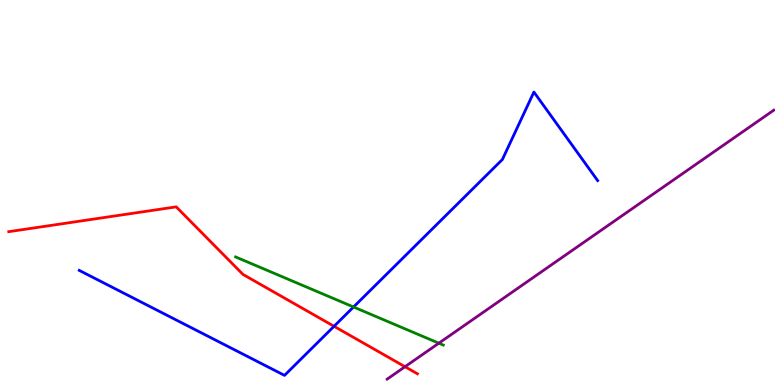[{'lines': ['blue', 'red'], 'intersections': [{'x': 4.31, 'y': 1.52}]}, {'lines': ['green', 'red'], 'intersections': []}, {'lines': ['purple', 'red'], 'intersections': [{'x': 5.23, 'y': 0.475}]}, {'lines': ['blue', 'green'], 'intersections': [{'x': 4.56, 'y': 2.03}]}, {'lines': ['blue', 'purple'], 'intersections': []}, {'lines': ['green', 'purple'], 'intersections': [{'x': 5.66, 'y': 1.09}]}]